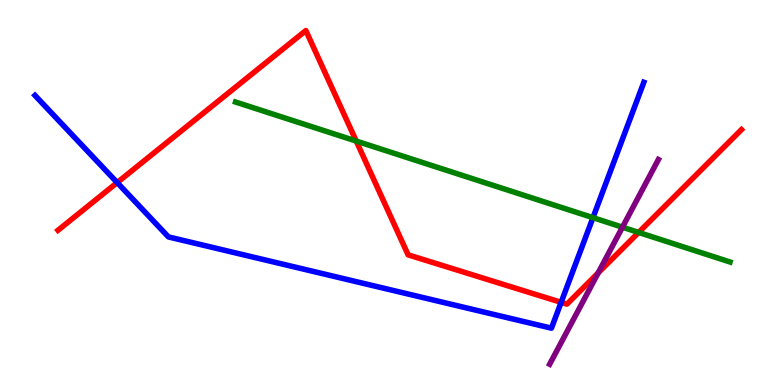[{'lines': ['blue', 'red'], 'intersections': [{'x': 1.51, 'y': 5.26}, {'x': 7.24, 'y': 2.15}]}, {'lines': ['green', 'red'], 'intersections': [{'x': 4.6, 'y': 6.34}, {'x': 8.24, 'y': 3.96}]}, {'lines': ['purple', 'red'], 'intersections': [{'x': 7.72, 'y': 2.91}]}, {'lines': ['blue', 'green'], 'intersections': [{'x': 7.65, 'y': 4.35}]}, {'lines': ['blue', 'purple'], 'intersections': []}, {'lines': ['green', 'purple'], 'intersections': [{'x': 8.03, 'y': 4.1}]}]